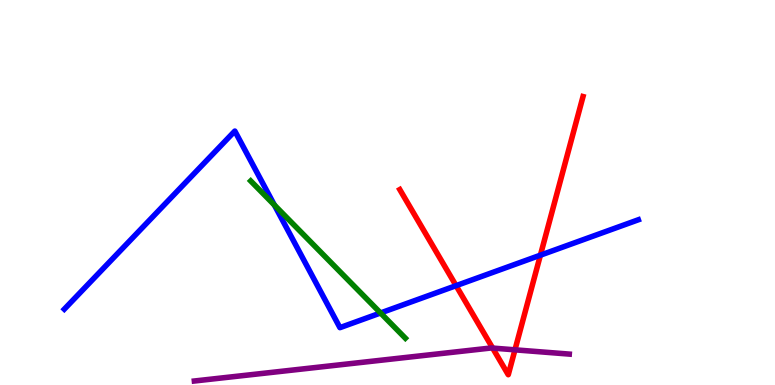[{'lines': ['blue', 'red'], 'intersections': [{'x': 5.88, 'y': 2.58}, {'x': 6.97, 'y': 3.37}]}, {'lines': ['green', 'red'], 'intersections': []}, {'lines': ['purple', 'red'], 'intersections': [{'x': 6.36, 'y': 0.959}, {'x': 6.64, 'y': 0.913}]}, {'lines': ['blue', 'green'], 'intersections': [{'x': 3.54, 'y': 4.67}, {'x': 4.91, 'y': 1.87}]}, {'lines': ['blue', 'purple'], 'intersections': []}, {'lines': ['green', 'purple'], 'intersections': []}]